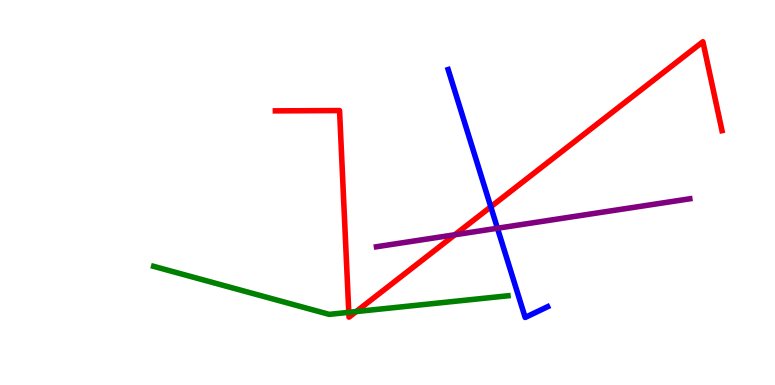[{'lines': ['blue', 'red'], 'intersections': [{'x': 6.33, 'y': 4.63}]}, {'lines': ['green', 'red'], 'intersections': [{'x': 4.5, 'y': 1.89}, {'x': 4.6, 'y': 1.91}]}, {'lines': ['purple', 'red'], 'intersections': [{'x': 5.87, 'y': 3.9}]}, {'lines': ['blue', 'green'], 'intersections': []}, {'lines': ['blue', 'purple'], 'intersections': [{'x': 6.42, 'y': 4.07}]}, {'lines': ['green', 'purple'], 'intersections': []}]